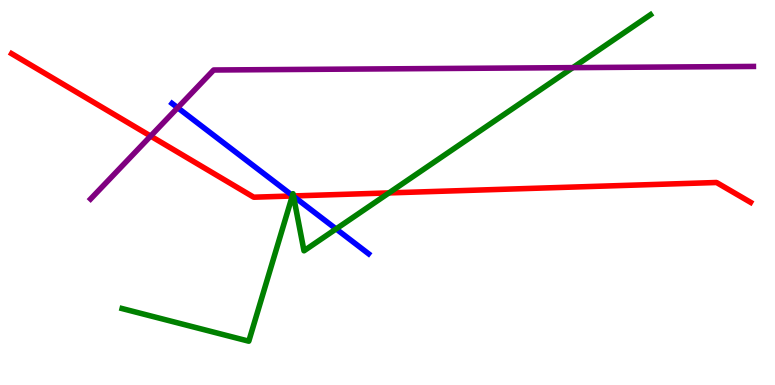[{'lines': ['blue', 'red'], 'intersections': [{'x': 3.78, 'y': 4.91}]}, {'lines': ['green', 'red'], 'intersections': [{'x': 3.77, 'y': 4.91}, {'x': 3.79, 'y': 4.91}, {'x': 5.02, 'y': 4.99}]}, {'lines': ['purple', 'red'], 'intersections': [{'x': 1.94, 'y': 6.47}]}, {'lines': ['blue', 'green'], 'intersections': [{'x': 3.77, 'y': 4.92}, {'x': 3.79, 'y': 4.9}, {'x': 4.34, 'y': 4.05}]}, {'lines': ['blue', 'purple'], 'intersections': [{'x': 2.29, 'y': 7.2}]}, {'lines': ['green', 'purple'], 'intersections': [{'x': 7.39, 'y': 8.24}]}]